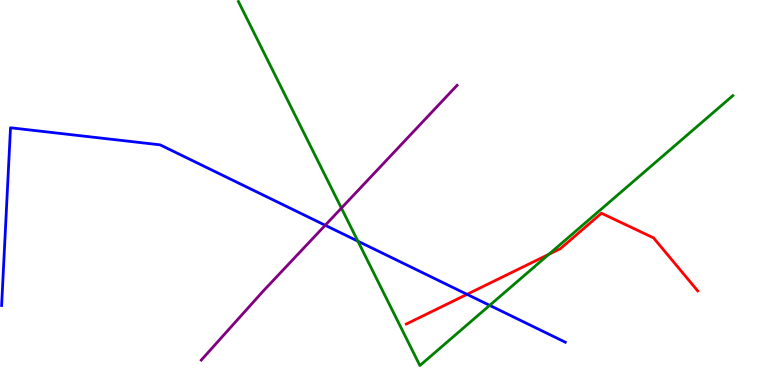[{'lines': ['blue', 'red'], 'intersections': [{'x': 6.03, 'y': 2.35}]}, {'lines': ['green', 'red'], 'intersections': [{'x': 7.08, 'y': 3.4}]}, {'lines': ['purple', 'red'], 'intersections': []}, {'lines': ['blue', 'green'], 'intersections': [{'x': 4.62, 'y': 3.74}, {'x': 6.32, 'y': 2.07}]}, {'lines': ['blue', 'purple'], 'intersections': [{'x': 4.2, 'y': 4.15}]}, {'lines': ['green', 'purple'], 'intersections': [{'x': 4.41, 'y': 4.59}]}]